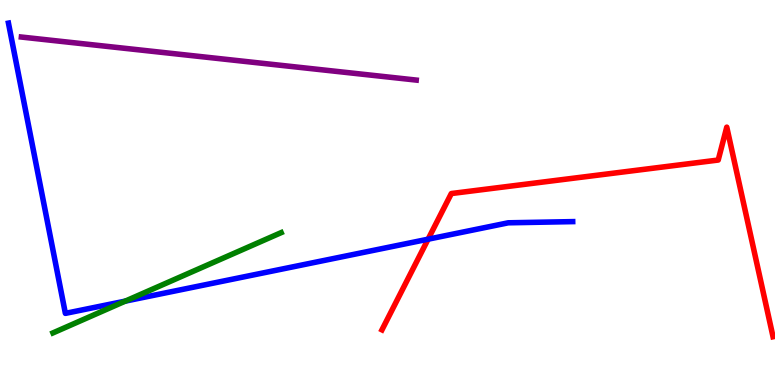[{'lines': ['blue', 'red'], 'intersections': [{'x': 5.52, 'y': 3.79}]}, {'lines': ['green', 'red'], 'intersections': []}, {'lines': ['purple', 'red'], 'intersections': []}, {'lines': ['blue', 'green'], 'intersections': [{'x': 1.62, 'y': 2.18}]}, {'lines': ['blue', 'purple'], 'intersections': []}, {'lines': ['green', 'purple'], 'intersections': []}]